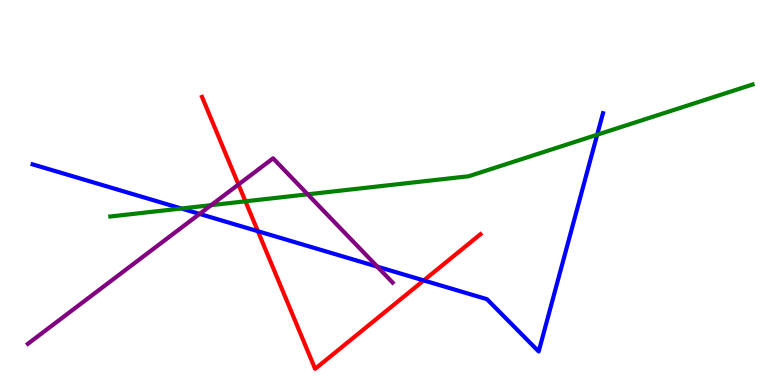[{'lines': ['blue', 'red'], 'intersections': [{'x': 3.33, 'y': 3.99}, {'x': 5.47, 'y': 2.72}]}, {'lines': ['green', 'red'], 'intersections': [{'x': 3.17, 'y': 4.77}]}, {'lines': ['purple', 'red'], 'intersections': [{'x': 3.08, 'y': 5.21}]}, {'lines': ['blue', 'green'], 'intersections': [{'x': 2.34, 'y': 4.58}, {'x': 7.71, 'y': 6.5}]}, {'lines': ['blue', 'purple'], 'intersections': [{'x': 2.58, 'y': 4.44}, {'x': 4.87, 'y': 3.07}]}, {'lines': ['green', 'purple'], 'intersections': [{'x': 2.72, 'y': 4.67}, {'x': 3.97, 'y': 4.95}]}]